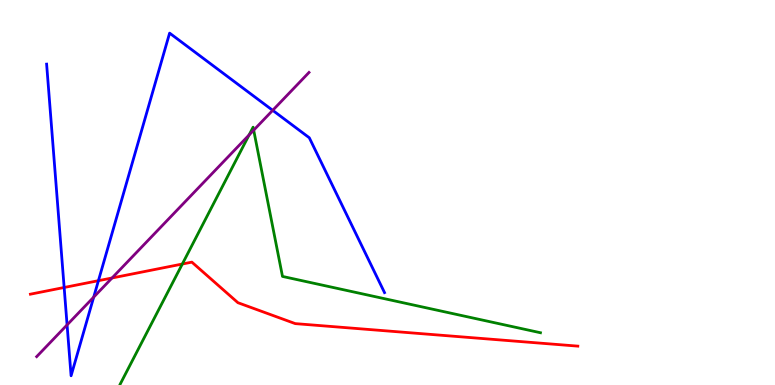[{'lines': ['blue', 'red'], 'intersections': [{'x': 0.828, 'y': 2.53}, {'x': 1.27, 'y': 2.71}]}, {'lines': ['green', 'red'], 'intersections': [{'x': 2.35, 'y': 3.14}]}, {'lines': ['purple', 'red'], 'intersections': [{'x': 1.45, 'y': 2.78}]}, {'lines': ['blue', 'green'], 'intersections': []}, {'lines': ['blue', 'purple'], 'intersections': [{'x': 0.866, 'y': 1.56}, {'x': 1.21, 'y': 2.28}, {'x': 3.52, 'y': 7.13}]}, {'lines': ['green', 'purple'], 'intersections': [{'x': 3.21, 'y': 6.49}, {'x': 3.27, 'y': 6.62}]}]